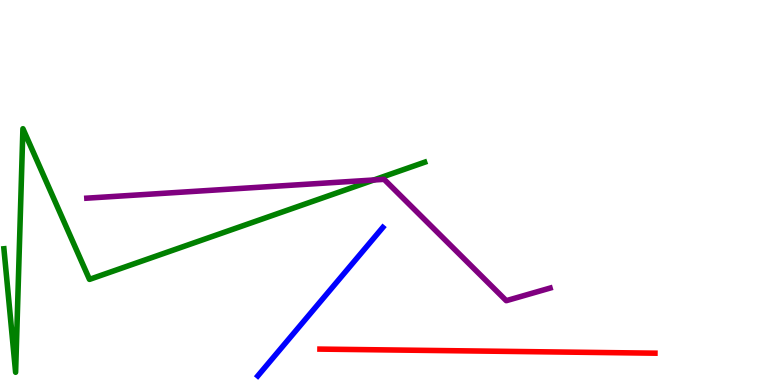[{'lines': ['blue', 'red'], 'intersections': []}, {'lines': ['green', 'red'], 'intersections': []}, {'lines': ['purple', 'red'], 'intersections': []}, {'lines': ['blue', 'green'], 'intersections': []}, {'lines': ['blue', 'purple'], 'intersections': []}, {'lines': ['green', 'purple'], 'intersections': [{'x': 4.82, 'y': 5.33}]}]